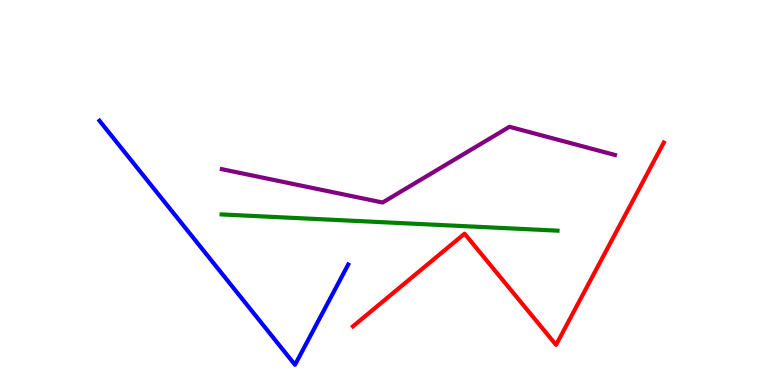[{'lines': ['blue', 'red'], 'intersections': []}, {'lines': ['green', 'red'], 'intersections': []}, {'lines': ['purple', 'red'], 'intersections': []}, {'lines': ['blue', 'green'], 'intersections': []}, {'lines': ['blue', 'purple'], 'intersections': []}, {'lines': ['green', 'purple'], 'intersections': []}]